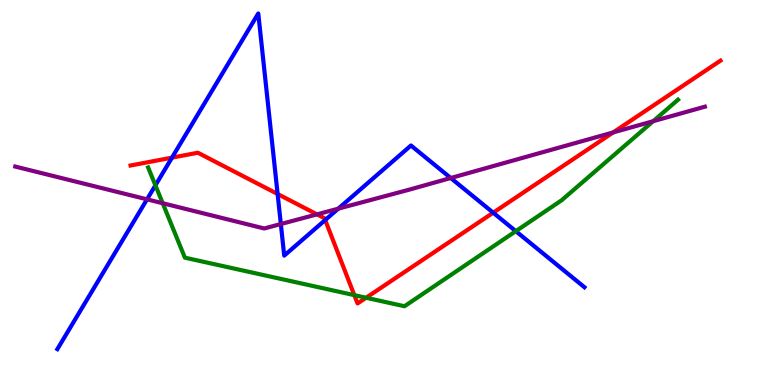[{'lines': ['blue', 'red'], 'intersections': [{'x': 2.22, 'y': 5.91}, {'x': 3.58, 'y': 4.96}, {'x': 4.2, 'y': 4.28}, {'x': 6.36, 'y': 4.48}]}, {'lines': ['green', 'red'], 'intersections': [{'x': 4.57, 'y': 2.33}, {'x': 4.72, 'y': 2.27}]}, {'lines': ['purple', 'red'], 'intersections': [{'x': 4.09, 'y': 4.43}, {'x': 7.91, 'y': 6.56}]}, {'lines': ['blue', 'green'], 'intersections': [{'x': 2.01, 'y': 5.19}, {'x': 6.66, 'y': 4.0}]}, {'lines': ['blue', 'purple'], 'intersections': [{'x': 1.9, 'y': 4.82}, {'x': 3.62, 'y': 4.18}, {'x': 4.36, 'y': 4.58}, {'x': 5.82, 'y': 5.38}]}, {'lines': ['green', 'purple'], 'intersections': [{'x': 2.1, 'y': 4.72}, {'x': 8.43, 'y': 6.85}]}]